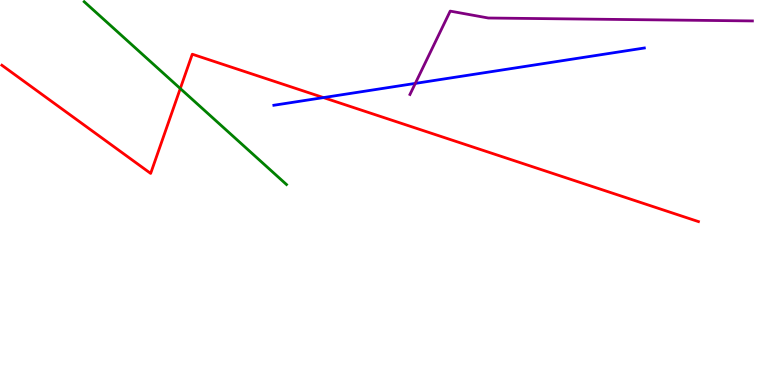[{'lines': ['blue', 'red'], 'intersections': [{'x': 4.17, 'y': 7.47}]}, {'lines': ['green', 'red'], 'intersections': [{'x': 2.33, 'y': 7.7}]}, {'lines': ['purple', 'red'], 'intersections': []}, {'lines': ['blue', 'green'], 'intersections': []}, {'lines': ['blue', 'purple'], 'intersections': [{'x': 5.36, 'y': 7.83}]}, {'lines': ['green', 'purple'], 'intersections': []}]